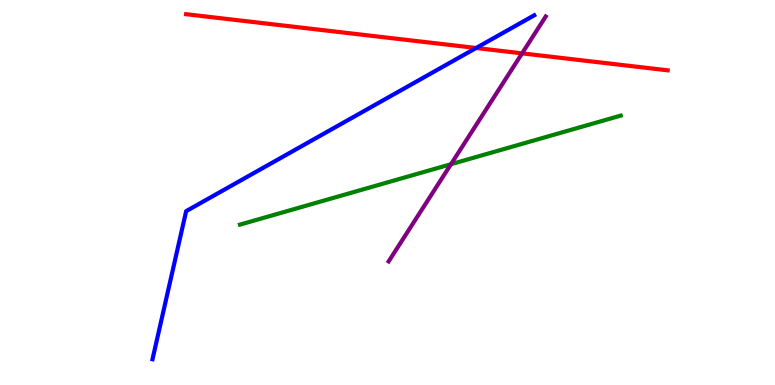[{'lines': ['blue', 'red'], 'intersections': [{'x': 6.14, 'y': 8.75}]}, {'lines': ['green', 'red'], 'intersections': []}, {'lines': ['purple', 'red'], 'intersections': [{'x': 6.74, 'y': 8.61}]}, {'lines': ['blue', 'green'], 'intersections': []}, {'lines': ['blue', 'purple'], 'intersections': []}, {'lines': ['green', 'purple'], 'intersections': [{'x': 5.82, 'y': 5.73}]}]